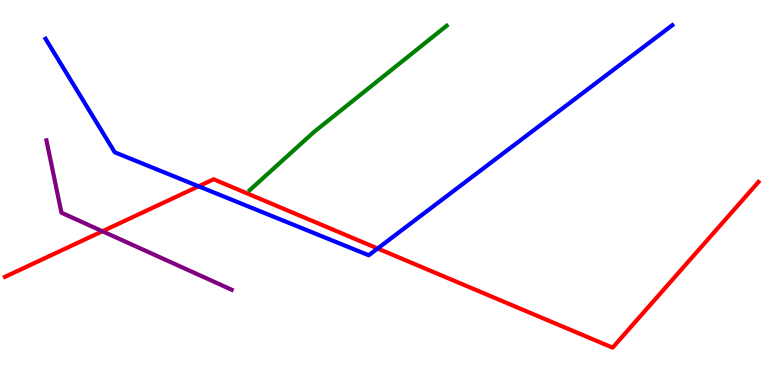[{'lines': ['blue', 'red'], 'intersections': [{'x': 2.56, 'y': 5.16}, {'x': 4.87, 'y': 3.55}]}, {'lines': ['green', 'red'], 'intersections': []}, {'lines': ['purple', 'red'], 'intersections': [{'x': 1.32, 'y': 3.99}]}, {'lines': ['blue', 'green'], 'intersections': []}, {'lines': ['blue', 'purple'], 'intersections': []}, {'lines': ['green', 'purple'], 'intersections': []}]